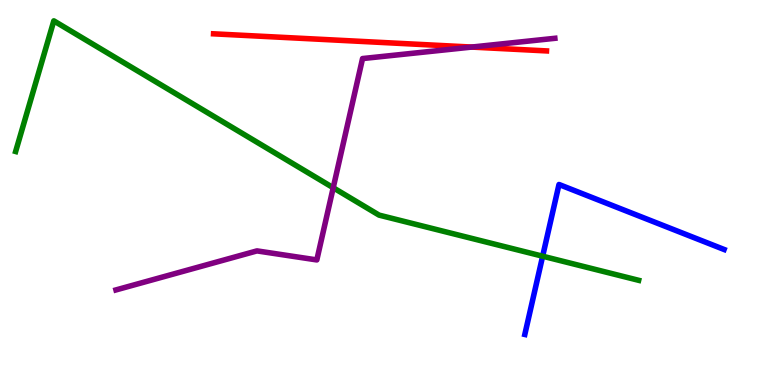[{'lines': ['blue', 'red'], 'intersections': []}, {'lines': ['green', 'red'], 'intersections': []}, {'lines': ['purple', 'red'], 'intersections': [{'x': 6.09, 'y': 8.78}]}, {'lines': ['blue', 'green'], 'intersections': [{'x': 7.0, 'y': 3.35}]}, {'lines': ['blue', 'purple'], 'intersections': []}, {'lines': ['green', 'purple'], 'intersections': [{'x': 4.3, 'y': 5.12}]}]